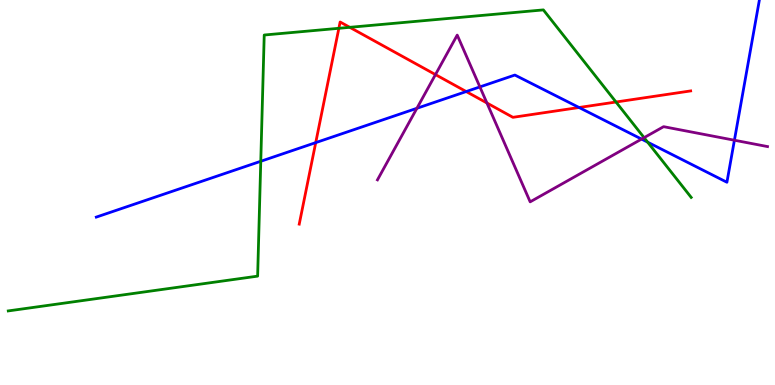[{'lines': ['blue', 'red'], 'intersections': [{'x': 4.07, 'y': 6.3}, {'x': 6.02, 'y': 7.62}, {'x': 7.47, 'y': 7.21}]}, {'lines': ['green', 'red'], 'intersections': [{'x': 4.37, 'y': 9.26}, {'x': 4.51, 'y': 9.29}, {'x': 7.95, 'y': 7.35}]}, {'lines': ['purple', 'red'], 'intersections': [{'x': 5.62, 'y': 8.06}, {'x': 6.28, 'y': 7.33}]}, {'lines': ['blue', 'green'], 'intersections': [{'x': 3.36, 'y': 5.81}, {'x': 8.36, 'y': 6.31}]}, {'lines': ['blue', 'purple'], 'intersections': [{'x': 5.38, 'y': 7.19}, {'x': 6.19, 'y': 7.74}, {'x': 8.28, 'y': 6.39}, {'x': 9.48, 'y': 6.36}]}, {'lines': ['green', 'purple'], 'intersections': [{'x': 8.31, 'y': 6.42}]}]